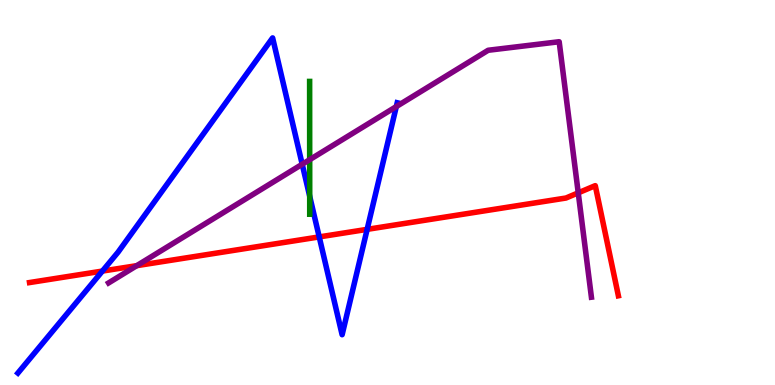[{'lines': ['blue', 'red'], 'intersections': [{'x': 1.32, 'y': 2.96}, {'x': 4.12, 'y': 3.85}, {'x': 4.74, 'y': 4.04}]}, {'lines': ['green', 'red'], 'intersections': []}, {'lines': ['purple', 'red'], 'intersections': [{'x': 1.76, 'y': 3.1}, {'x': 7.46, 'y': 4.99}]}, {'lines': ['blue', 'green'], 'intersections': [{'x': 4.0, 'y': 4.9}]}, {'lines': ['blue', 'purple'], 'intersections': [{'x': 3.9, 'y': 5.73}, {'x': 5.11, 'y': 7.23}]}, {'lines': ['green', 'purple'], 'intersections': [{'x': 4.0, 'y': 5.85}]}]